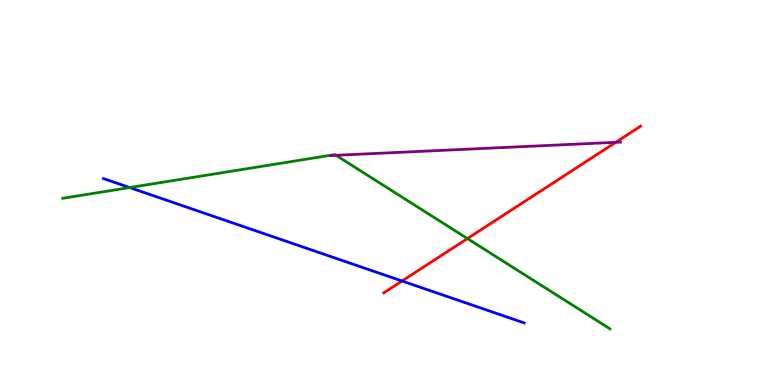[{'lines': ['blue', 'red'], 'intersections': [{'x': 5.19, 'y': 2.7}]}, {'lines': ['green', 'red'], 'intersections': [{'x': 6.03, 'y': 3.8}]}, {'lines': ['purple', 'red'], 'intersections': [{'x': 7.95, 'y': 6.3}]}, {'lines': ['blue', 'green'], 'intersections': [{'x': 1.67, 'y': 5.13}]}, {'lines': ['blue', 'purple'], 'intersections': []}, {'lines': ['green', 'purple'], 'intersections': [{'x': 4.34, 'y': 5.97}]}]